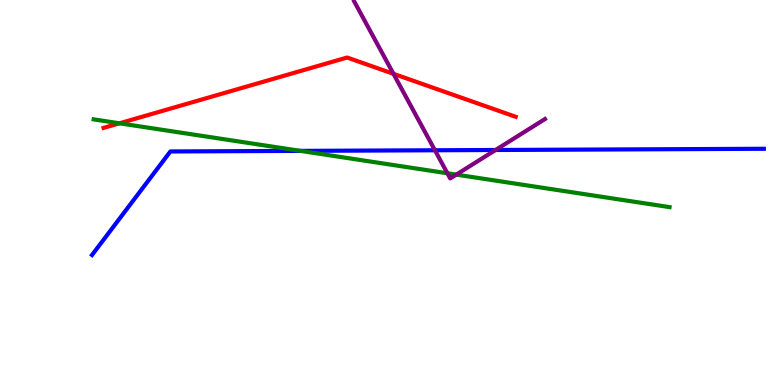[{'lines': ['blue', 'red'], 'intersections': []}, {'lines': ['green', 'red'], 'intersections': [{'x': 1.54, 'y': 6.8}]}, {'lines': ['purple', 'red'], 'intersections': [{'x': 5.08, 'y': 8.08}]}, {'lines': ['blue', 'green'], 'intersections': [{'x': 3.88, 'y': 6.08}]}, {'lines': ['blue', 'purple'], 'intersections': [{'x': 5.61, 'y': 6.1}, {'x': 6.39, 'y': 6.1}]}, {'lines': ['green', 'purple'], 'intersections': [{'x': 5.77, 'y': 5.5}, {'x': 5.89, 'y': 5.46}]}]